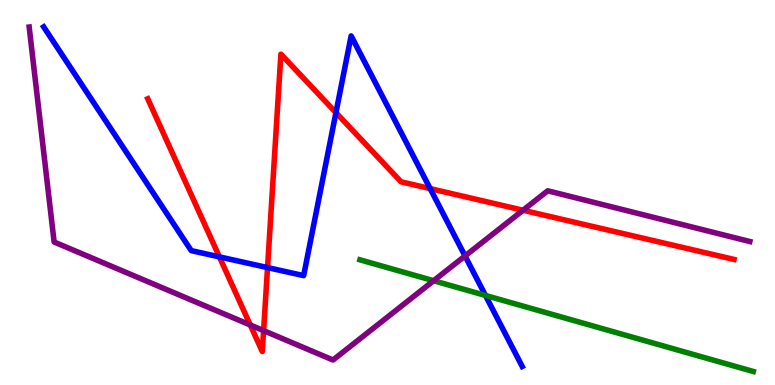[{'lines': ['blue', 'red'], 'intersections': [{'x': 2.83, 'y': 3.33}, {'x': 3.45, 'y': 3.05}, {'x': 4.33, 'y': 7.07}, {'x': 5.55, 'y': 5.1}]}, {'lines': ['green', 'red'], 'intersections': []}, {'lines': ['purple', 'red'], 'intersections': [{'x': 3.23, 'y': 1.56}, {'x': 3.4, 'y': 1.41}, {'x': 6.75, 'y': 4.54}]}, {'lines': ['blue', 'green'], 'intersections': [{'x': 6.26, 'y': 2.33}]}, {'lines': ['blue', 'purple'], 'intersections': [{'x': 6.0, 'y': 3.35}]}, {'lines': ['green', 'purple'], 'intersections': [{'x': 5.59, 'y': 2.71}]}]